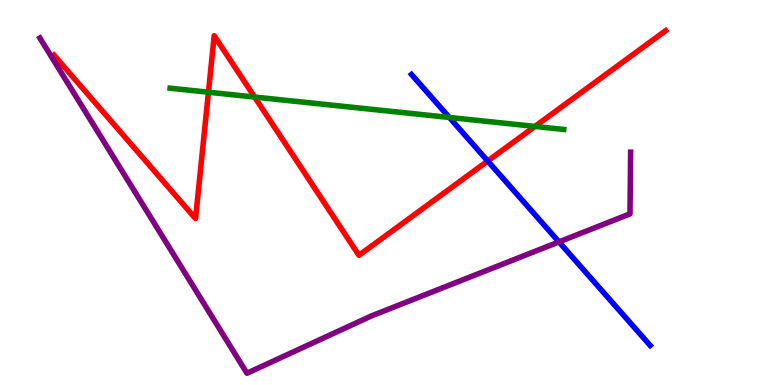[{'lines': ['blue', 'red'], 'intersections': [{'x': 6.29, 'y': 5.82}]}, {'lines': ['green', 'red'], 'intersections': [{'x': 2.69, 'y': 7.6}, {'x': 3.29, 'y': 7.48}, {'x': 6.9, 'y': 6.72}]}, {'lines': ['purple', 'red'], 'intersections': []}, {'lines': ['blue', 'green'], 'intersections': [{'x': 5.8, 'y': 6.95}]}, {'lines': ['blue', 'purple'], 'intersections': [{'x': 7.21, 'y': 3.72}]}, {'lines': ['green', 'purple'], 'intersections': []}]